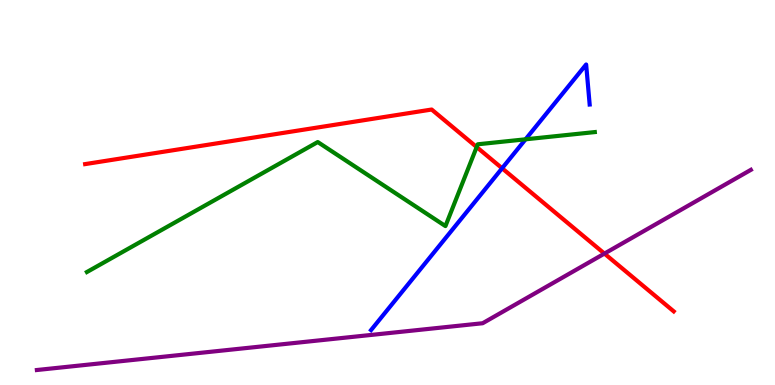[{'lines': ['blue', 'red'], 'intersections': [{'x': 6.48, 'y': 5.63}]}, {'lines': ['green', 'red'], 'intersections': [{'x': 6.15, 'y': 6.18}]}, {'lines': ['purple', 'red'], 'intersections': [{'x': 7.8, 'y': 3.41}]}, {'lines': ['blue', 'green'], 'intersections': [{'x': 6.78, 'y': 6.38}]}, {'lines': ['blue', 'purple'], 'intersections': []}, {'lines': ['green', 'purple'], 'intersections': []}]